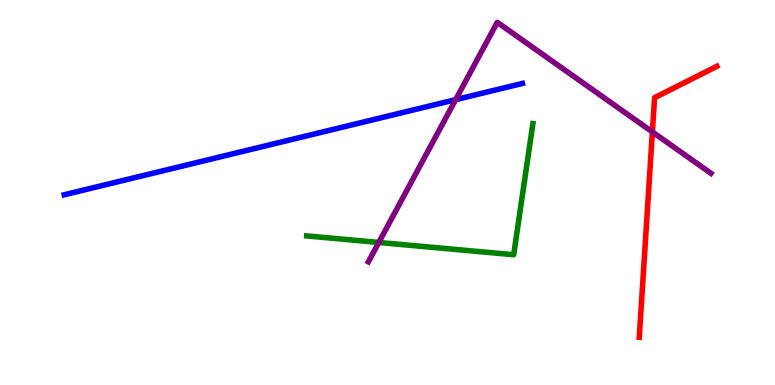[{'lines': ['blue', 'red'], 'intersections': []}, {'lines': ['green', 'red'], 'intersections': []}, {'lines': ['purple', 'red'], 'intersections': [{'x': 8.42, 'y': 6.57}]}, {'lines': ['blue', 'green'], 'intersections': []}, {'lines': ['blue', 'purple'], 'intersections': [{'x': 5.88, 'y': 7.41}]}, {'lines': ['green', 'purple'], 'intersections': [{'x': 4.89, 'y': 3.7}]}]